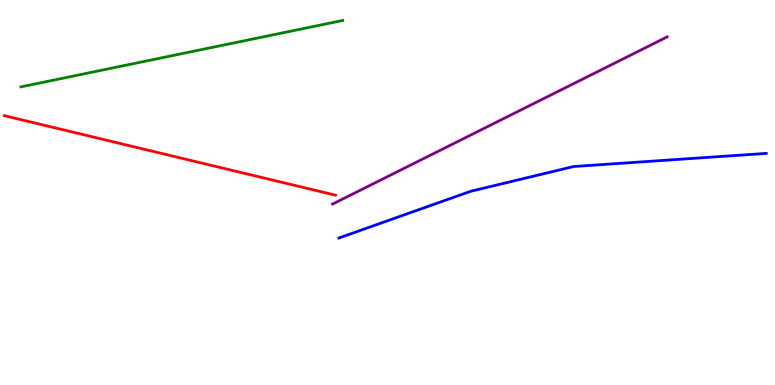[{'lines': ['blue', 'red'], 'intersections': []}, {'lines': ['green', 'red'], 'intersections': []}, {'lines': ['purple', 'red'], 'intersections': []}, {'lines': ['blue', 'green'], 'intersections': []}, {'lines': ['blue', 'purple'], 'intersections': []}, {'lines': ['green', 'purple'], 'intersections': []}]